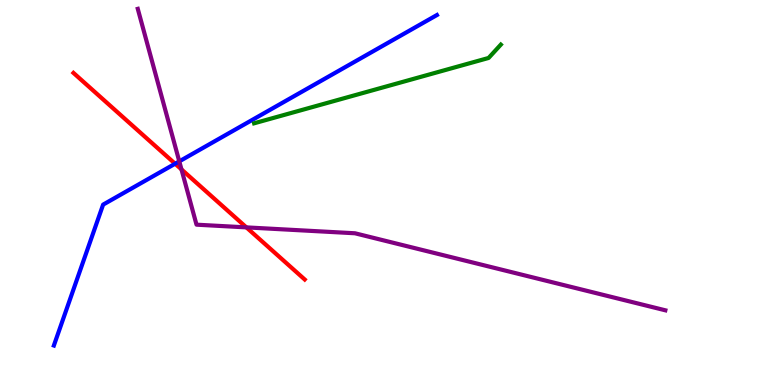[{'lines': ['blue', 'red'], 'intersections': [{'x': 2.26, 'y': 5.75}]}, {'lines': ['green', 'red'], 'intersections': []}, {'lines': ['purple', 'red'], 'intersections': [{'x': 2.34, 'y': 5.6}, {'x': 3.18, 'y': 4.09}]}, {'lines': ['blue', 'green'], 'intersections': []}, {'lines': ['blue', 'purple'], 'intersections': [{'x': 2.31, 'y': 5.81}]}, {'lines': ['green', 'purple'], 'intersections': []}]